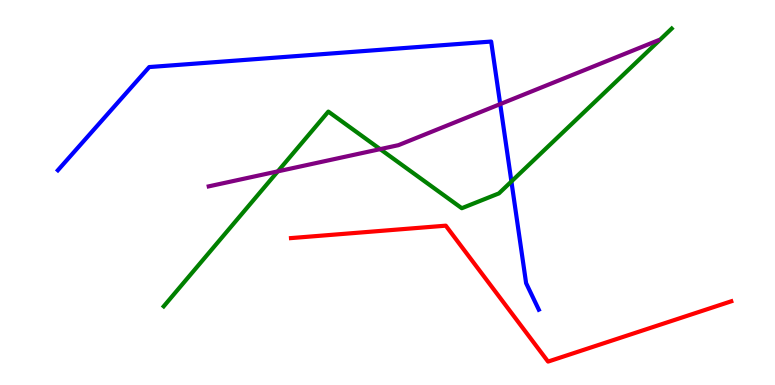[{'lines': ['blue', 'red'], 'intersections': []}, {'lines': ['green', 'red'], 'intersections': []}, {'lines': ['purple', 'red'], 'intersections': []}, {'lines': ['blue', 'green'], 'intersections': [{'x': 6.6, 'y': 5.29}]}, {'lines': ['blue', 'purple'], 'intersections': [{'x': 6.45, 'y': 7.3}]}, {'lines': ['green', 'purple'], 'intersections': [{'x': 3.58, 'y': 5.55}, {'x': 4.91, 'y': 6.13}]}]